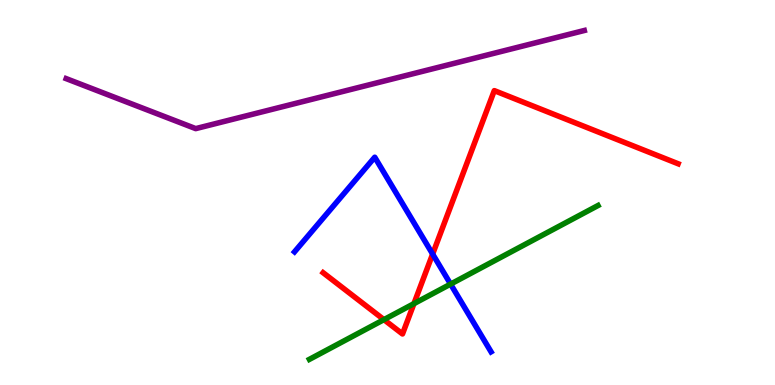[{'lines': ['blue', 'red'], 'intersections': [{'x': 5.58, 'y': 3.4}]}, {'lines': ['green', 'red'], 'intersections': [{'x': 4.95, 'y': 1.7}, {'x': 5.34, 'y': 2.11}]}, {'lines': ['purple', 'red'], 'intersections': []}, {'lines': ['blue', 'green'], 'intersections': [{'x': 5.81, 'y': 2.62}]}, {'lines': ['blue', 'purple'], 'intersections': []}, {'lines': ['green', 'purple'], 'intersections': []}]